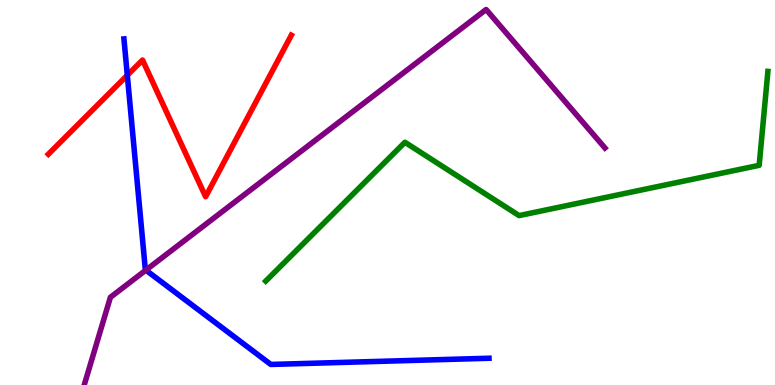[{'lines': ['blue', 'red'], 'intersections': [{'x': 1.64, 'y': 8.05}]}, {'lines': ['green', 'red'], 'intersections': []}, {'lines': ['purple', 'red'], 'intersections': []}, {'lines': ['blue', 'green'], 'intersections': []}, {'lines': ['blue', 'purple'], 'intersections': [{'x': 1.88, 'y': 2.98}]}, {'lines': ['green', 'purple'], 'intersections': []}]